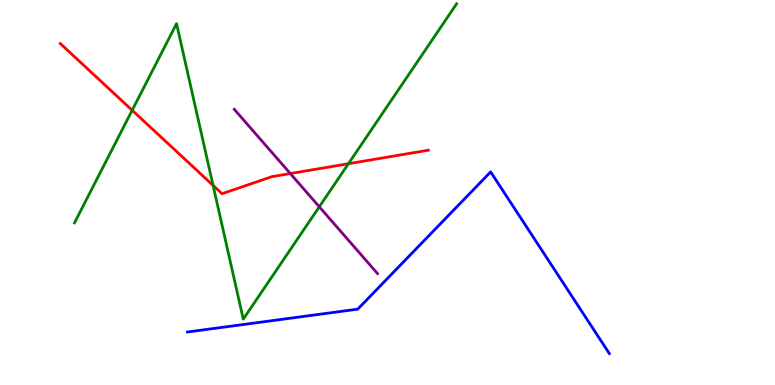[{'lines': ['blue', 'red'], 'intersections': []}, {'lines': ['green', 'red'], 'intersections': [{'x': 1.71, 'y': 7.14}, {'x': 2.75, 'y': 5.18}, {'x': 4.5, 'y': 5.75}]}, {'lines': ['purple', 'red'], 'intersections': [{'x': 3.75, 'y': 5.49}]}, {'lines': ['blue', 'green'], 'intersections': []}, {'lines': ['blue', 'purple'], 'intersections': []}, {'lines': ['green', 'purple'], 'intersections': [{'x': 4.12, 'y': 4.63}]}]